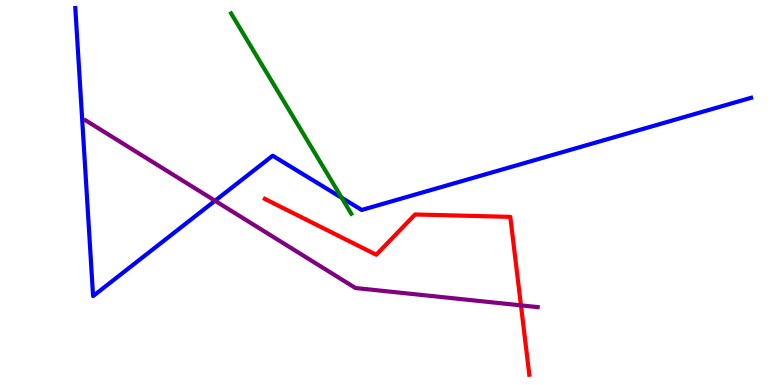[{'lines': ['blue', 'red'], 'intersections': []}, {'lines': ['green', 'red'], 'intersections': []}, {'lines': ['purple', 'red'], 'intersections': [{'x': 6.72, 'y': 2.07}]}, {'lines': ['blue', 'green'], 'intersections': [{'x': 4.41, 'y': 4.86}]}, {'lines': ['blue', 'purple'], 'intersections': [{'x': 2.77, 'y': 4.79}]}, {'lines': ['green', 'purple'], 'intersections': []}]